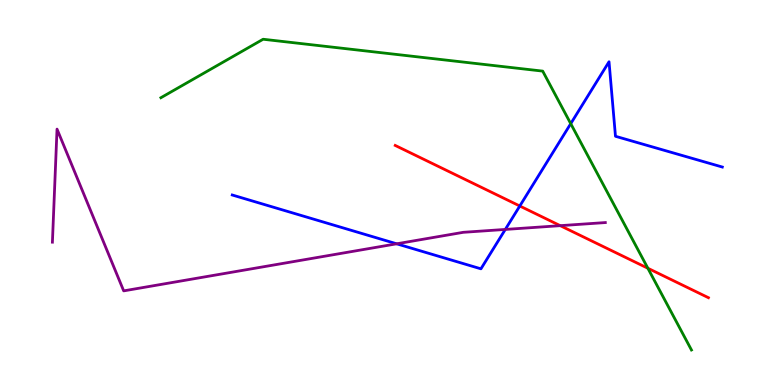[{'lines': ['blue', 'red'], 'intersections': [{'x': 6.71, 'y': 4.65}]}, {'lines': ['green', 'red'], 'intersections': [{'x': 8.36, 'y': 3.03}]}, {'lines': ['purple', 'red'], 'intersections': [{'x': 7.23, 'y': 4.14}]}, {'lines': ['blue', 'green'], 'intersections': [{'x': 7.36, 'y': 6.79}]}, {'lines': ['blue', 'purple'], 'intersections': [{'x': 5.12, 'y': 3.67}, {'x': 6.52, 'y': 4.04}]}, {'lines': ['green', 'purple'], 'intersections': []}]